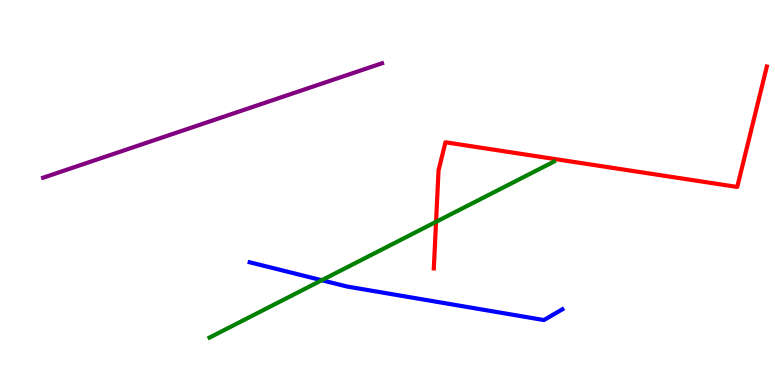[{'lines': ['blue', 'red'], 'intersections': []}, {'lines': ['green', 'red'], 'intersections': [{'x': 5.63, 'y': 4.24}]}, {'lines': ['purple', 'red'], 'intersections': []}, {'lines': ['blue', 'green'], 'intersections': [{'x': 4.15, 'y': 2.72}]}, {'lines': ['blue', 'purple'], 'intersections': []}, {'lines': ['green', 'purple'], 'intersections': []}]